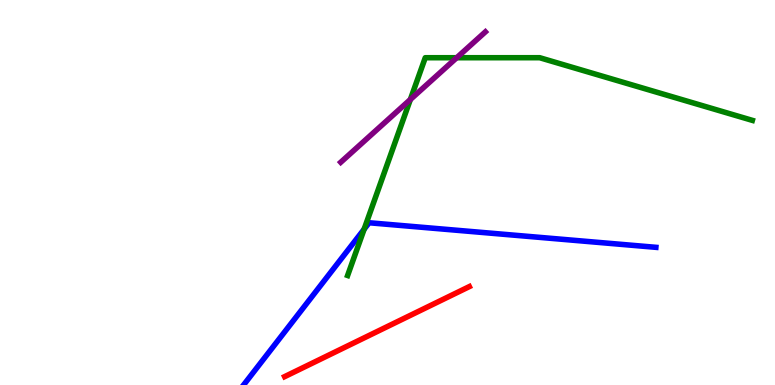[{'lines': ['blue', 'red'], 'intersections': []}, {'lines': ['green', 'red'], 'intersections': []}, {'lines': ['purple', 'red'], 'intersections': []}, {'lines': ['blue', 'green'], 'intersections': [{'x': 4.7, 'y': 4.05}]}, {'lines': ['blue', 'purple'], 'intersections': []}, {'lines': ['green', 'purple'], 'intersections': [{'x': 5.3, 'y': 7.42}, {'x': 5.89, 'y': 8.5}]}]